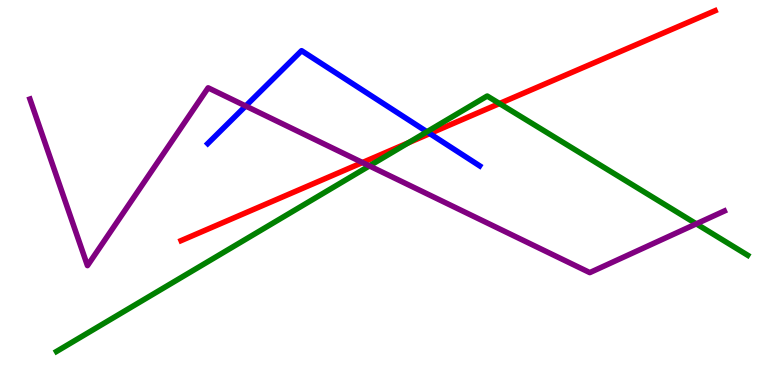[{'lines': ['blue', 'red'], 'intersections': [{'x': 5.55, 'y': 6.53}]}, {'lines': ['green', 'red'], 'intersections': [{'x': 5.27, 'y': 6.29}, {'x': 6.45, 'y': 7.31}]}, {'lines': ['purple', 'red'], 'intersections': [{'x': 4.68, 'y': 5.78}]}, {'lines': ['blue', 'green'], 'intersections': [{'x': 5.51, 'y': 6.58}]}, {'lines': ['blue', 'purple'], 'intersections': [{'x': 3.17, 'y': 7.25}]}, {'lines': ['green', 'purple'], 'intersections': [{'x': 4.77, 'y': 5.69}, {'x': 8.98, 'y': 4.19}]}]